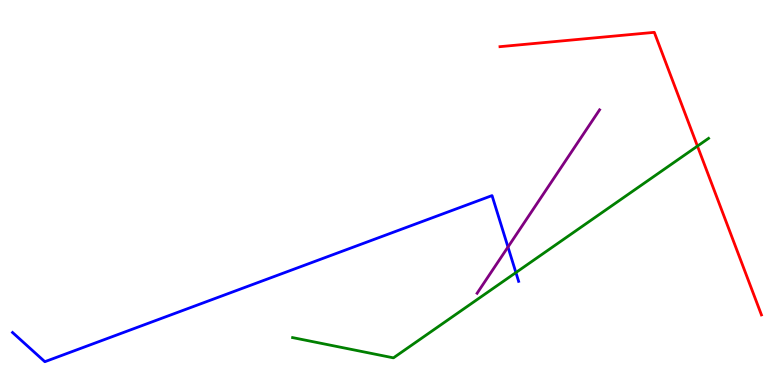[{'lines': ['blue', 'red'], 'intersections': []}, {'lines': ['green', 'red'], 'intersections': [{'x': 9.0, 'y': 6.21}]}, {'lines': ['purple', 'red'], 'intersections': []}, {'lines': ['blue', 'green'], 'intersections': [{'x': 6.66, 'y': 2.92}]}, {'lines': ['blue', 'purple'], 'intersections': [{'x': 6.55, 'y': 3.58}]}, {'lines': ['green', 'purple'], 'intersections': []}]